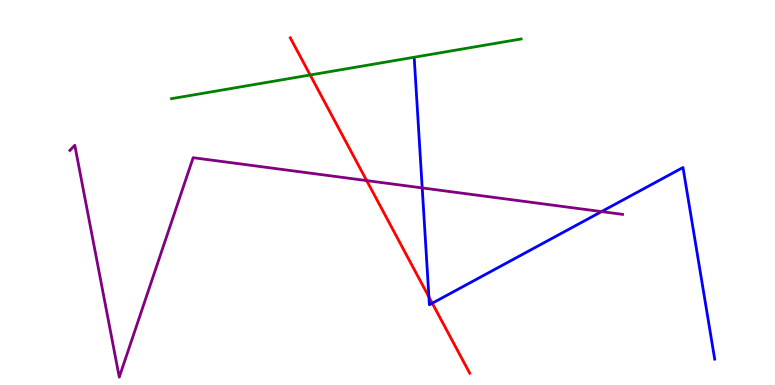[{'lines': ['blue', 'red'], 'intersections': [{'x': 5.53, 'y': 2.29}, {'x': 5.58, 'y': 2.12}]}, {'lines': ['green', 'red'], 'intersections': [{'x': 4.0, 'y': 8.05}]}, {'lines': ['purple', 'red'], 'intersections': [{'x': 4.73, 'y': 5.31}]}, {'lines': ['blue', 'green'], 'intersections': []}, {'lines': ['blue', 'purple'], 'intersections': [{'x': 5.45, 'y': 5.12}, {'x': 7.76, 'y': 4.5}]}, {'lines': ['green', 'purple'], 'intersections': []}]